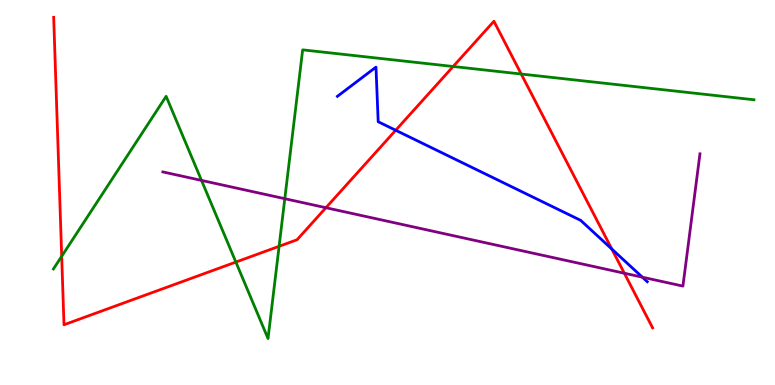[{'lines': ['blue', 'red'], 'intersections': [{'x': 5.11, 'y': 6.62}, {'x': 7.89, 'y': 3.53}]}, {'lines': ['green', 'red'], 'intersections': [{'x': 0.796, 'y': 3.34}, {'x': 3.04, 'y': 3.19}, {'x': 3.6, 'y': 3.6}, {'x': 5.85, 'y': 8.27}, {'x': 6.73, 'y': 8.08}]}, {'lines': ['purple', 'red'], 'intersections': [{'x': 4.21, 'y': 4.6}, {'x': 8.06, 'y': 2.9}]}, {'lines': ['blue', 'green'], 'intersections': []}, {'lines': ['blue', 'purple'], 'intersections': [{'x': 8.29, 'y': 2.8}]}, {'lines': ['green', 'purple'], 'intersections': [{'x': 2.6, 'y': 5.31}, {'x': 3.67, 'y': 4.84}]}]